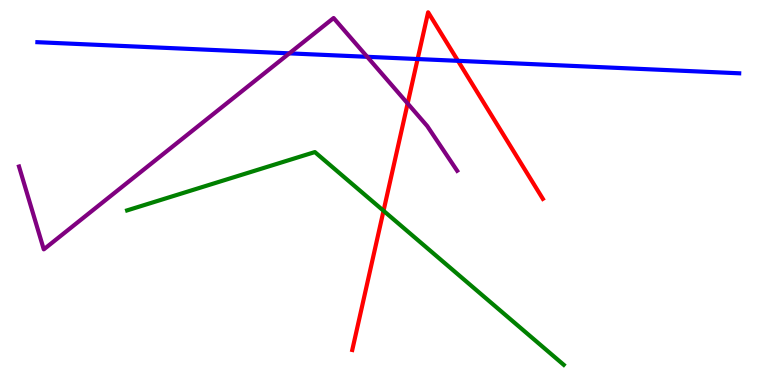[{'lines': ['blue', 'red'], 'intersections': [{'x': 5.39, 'y': 8.47}, {'x': 5.91, 'y': 8.42}]}, {'lines': ['green', 'red'], 'intersections': [{'x': 4.95, 'y': 4.53}]}, {'lines': ['purple', 'red'], 'intersections': [{'x': 5.26, 'y': 7.31}]}, {'lines': ['blue', 'green'], 'intersections': []}, {'lines': ['blue', 'purple'], 'intersections': [{'x': 3.73, 'y': 8.61}, {'x': 4.74, 'y': 8.52}]}, {'lines': ['green', 'purple'], 'intersections': []}]